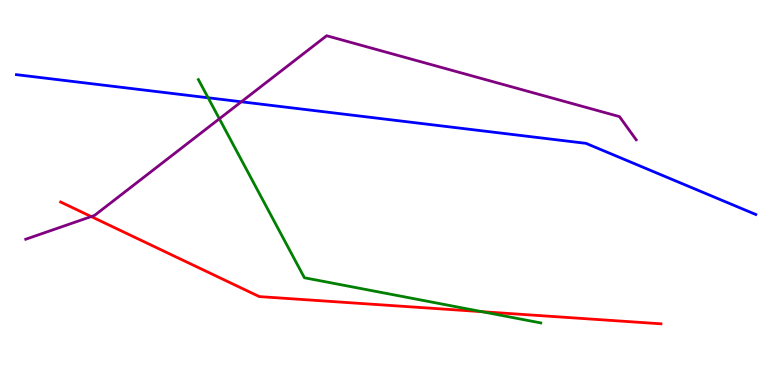[{'lines': ['blue', 'red'], 'intersections': []}, {'lines': ['green', 'red'], 'intersections': [{'x': 6.22, 'y': 1.9}]}, {'lines': ['purple', 'red'], 'intersections': [{'x': 1.18, 'y': 4.37}]}, {'lines': ['blue', 'green'], 'intersections': [{'x': 2.69, 'y': 7.46}]}, {'lines': ['blue', 'purple'], 'intersections': [{'x': 3.11, 'y': 7.36}]}, {'lines': ['green', 'purple'], 'intersections': [{'x': 2.83, 'y': 6.91}]}]